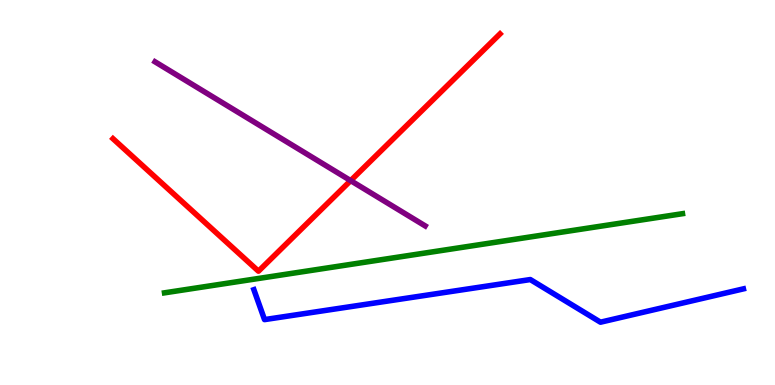[{'lines': ['blue', 'red'], 'intersections': []}, {'lines': ['green', 'red'], 'intersections': []}, {'lines': ['purple', 'red'], 'intersections': [{'x': 4.52, 'y': 5.31}]}, {'lines': ['blue', 'green'], 'intersections': []}, {'lines': ['blue', 'purple'], 'intersections': []}, {'lines': ['green', 'purple'], 'intersections': []}]